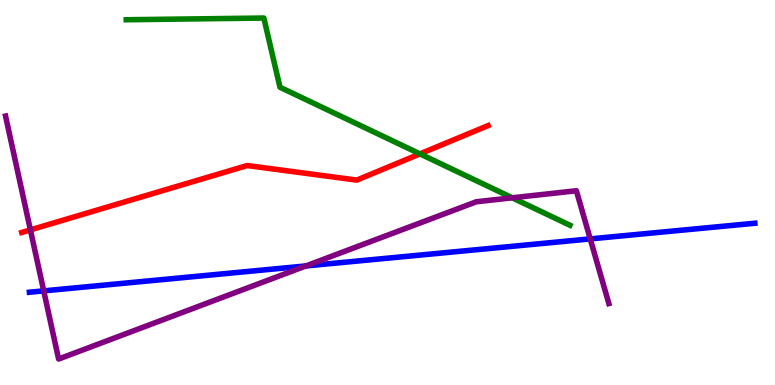[{'lines': ['blue', 'red'], 'intersections': []}, {'lines': ['green', 'red'], 'intersections': [{'x': 5.42, 'y': 6.0}]}, {'lines': ['purple', 'red'], 'intersections': [{'x': 0.392, 'y': 4.03}]}, {'lines': ['blue', 'green'], 'intersections': []}, {'lines': ['blue', 'purple'], 'intersections': [{'x': 0.564, 'y': 2.44}, {'x': 3.95, 'y': 3.09}, {'x': 7.62, 'y': 3.79}]}, {'lines': ['green', 'purple'], 'intersections': [{'x': 6.61, 'y': 4.86}]}]